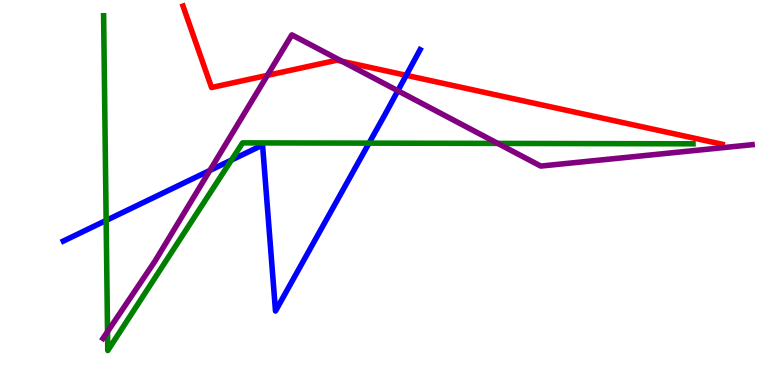[{'lines': ['blue', 'red'], 'intersections': [{'x': 5.24, 'y': 8.04}]}, {'lines': ['green', 'red'], 'intersections': []}, {'lines': ['purple', 'red'], 'intersections': [{'x': 3.45, 'y': 8.04}, {'x': 4.41, 'y': 8.41}]}, {'lines': ['blue', 'green'], 'intersections': [{'x': 1.37, 'y': 4.27}, {'x': 2.99, 'y': 5.84}, {'x': 4.76, 'y': 6.28}]}, {'lines': ['blue', 'purple'], 'intersections': [{'x': 2.71, 'y': 5.57}, {'x': 5.13, 'y': 7.64}]}, {'lines': ['green', 'purple'], 'intersections': [{'x': 1.39, 'y': 1.39}, {'x': 6.42, 'y': 6.28}]}]